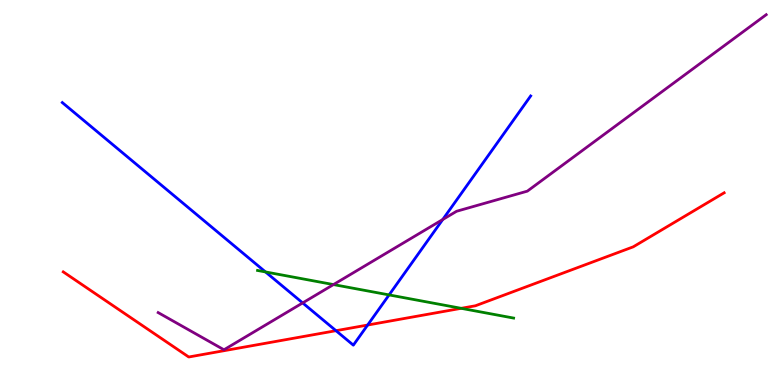[{'lines': ['blue', 'red'], 'intersections': [{'x': 4.34, 'y': 1.41}, {'x': 4.74, 'y': 1.56}]}, {'lines': ['green', 'red'], 'intersections': [{'x': 5.95, 'y': 1.99}]}, {'lines': ['purple', 'red'], 'intersections': []}, {'lines': ['blue', 'green'], 'intersections': [{'x': 3.43, 'y': 2.94}, {'x': 5.02, 'y': 2.34}]}, {'lines': ['blue', 'purple'], 'intersections': [{'x': 3.91, 'y': 2.13}, {'x': 5.71, 'y': 4.3}]}, {'lines': ['green', 'purple'], 'intersections': [{'x': 4.3, 'y': 2.61}]}]